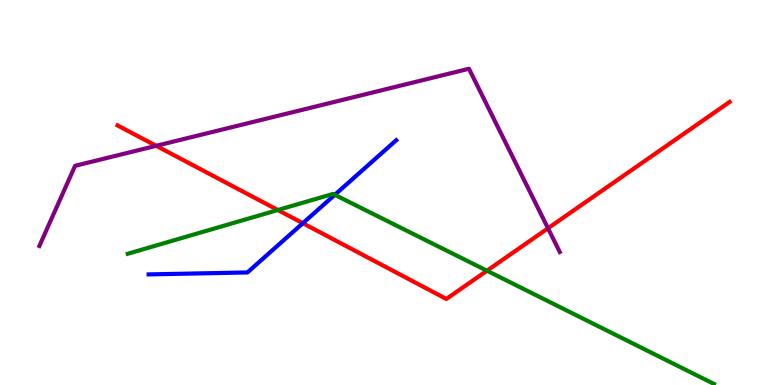[{'lines': ['blue', 'red'], 'intersections': [{'x': 3.91, 'y': 4.2}]}, {'lines': ['green', 'red'], 'intersections': [{'x': 3.58, 'y': 4.55}, {'x': 6.28, 'y': 2.97}]}, {'lines': ['purple', 'red'], 'intersections': [{'x': 2.02, 'y': 6.21}, {'x': 7.07, 'y': 4.07}]}, {'lines': ['blue', 'green'], 'intersections': [{'x': 4.32, 'y': 4.94}]}, {'lines': ['blue', 'purple'], 'intersections': []}, {'lines': ['green', 'purple'], 'intersections': []}]